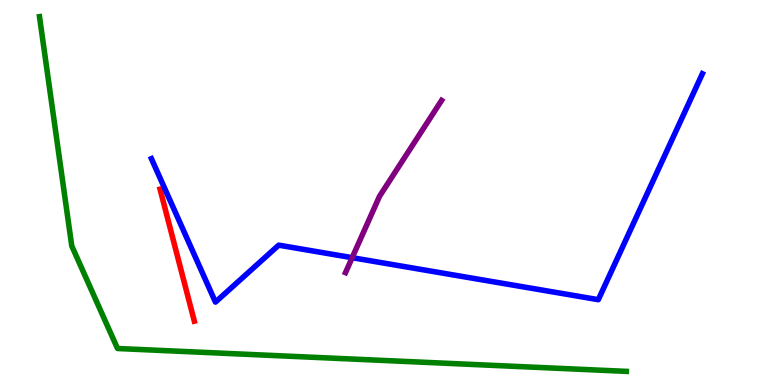[{'lines': ['blue', 'red'], 'intersections': []}, {'lines': ['green', 'red'], 'intersections': []}, {'lines': ['purple', 'red'], 'intersections': []}, {'lines': ['blue', 'green'], 'intersections': []}, {'lines': ['blue', 'purple'], 'intersections': [{'x': 4.54, 'y': 3.31}]}, {'lines': ['green', 'purple'], 'intersections': []}]